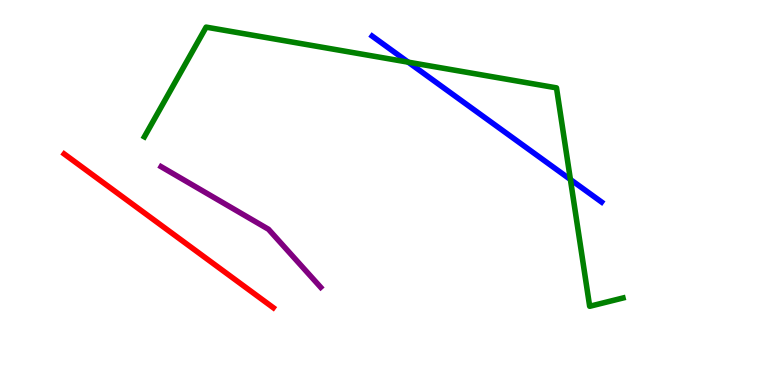[{'lines': ['blue', 'red'], 'intersections': []}, {'lines': ['green', 'red'], 'intersections': []}, {'lines': ['purple', 'red'], 'intersections': []}, {'lines': ['blue', 'green'], 'intersections': [{'x': 5.27, 'y': 8.39}, {'x': 7.36, 'y': 5.34}]}, {'lines': ['blue', 'purple'], 'intersections': []}, {'lines': ['green', 'purple'], 'intersections': []}]